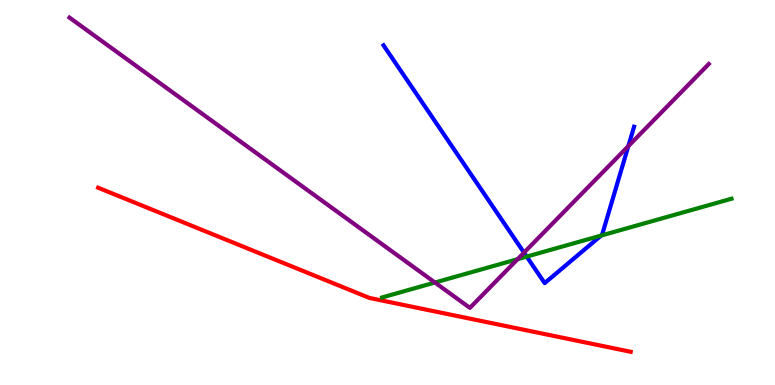[{'lines': ['blue', 'red'], 'intersections': []}, {'lines': ['green', 'red'], 'intersections': []}, {'lines': ['purple', 'red'], 'intersections': []}, {'lines': ['blue', 'green'], 'intersections': [{'x': 6.8, 'y': 3.34}, {'x': 7.76, 'y': 3.88}]}, {'lines': ['blue', 'purple'], 'intersections': [{'x': 6.76, 'y': 3.44}, {'x': 8.11, 'y': 6.2}]}, {'lines': ['green', 'purple'], 'intersections': [{'x': 5.61, 'y': 2.66}, {'x': 6.68, 'y': 3.27}]}]